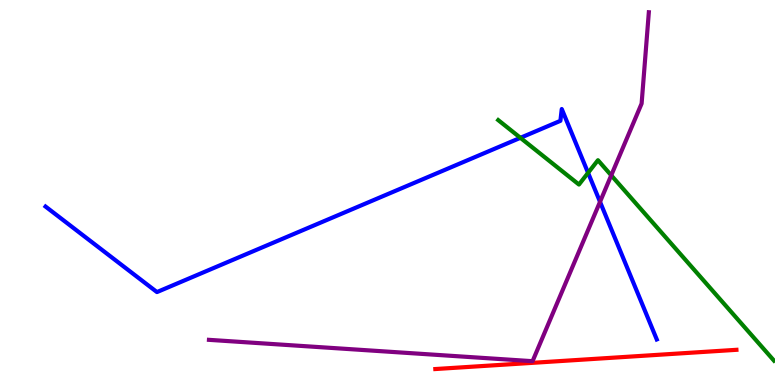[{'lines': ['blue', 'red'], 'intersections': []}, {'lines': ['green', 'red'], 'intersections': []}, {'lines': ['purple', 'red'], 'intersections': []}, {'lines': ['blue', 'green'], 'intersections': [{'x': 6.71, 'y': 6.42}, {'x': 7.59, 'y': 5.51}]}, {'lines': ['blue', 'purple'], 'intersections': [{'x': 7.74, 'y': 4.76}]}, {'lines': ['green', 'purple'], 'intersections': [{'x': 7.89, 'y': 5.45}]}]